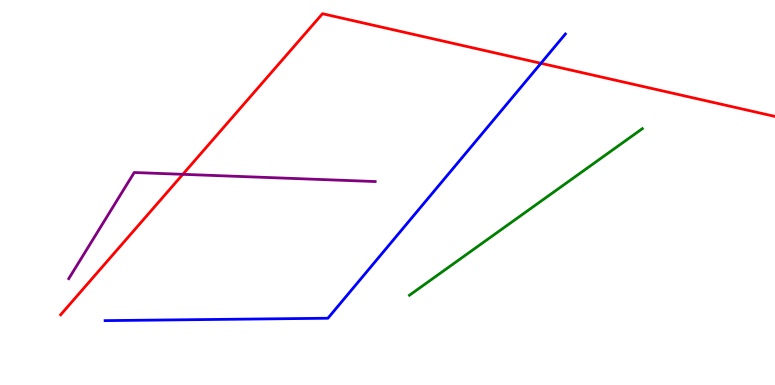[{'lines': ['blue', 'red'], 'intersections': [{'x': 6.98, 'y': 8.36}]}, {'lines': ['green', 'red'], 'intersections': []}, {'lines': ['purple', 'red'], 'intersections': [{'x': 2.36, 'y': 5.47}]}, {'lines': ['blue', 'green'], 'intersections': []}, {'lines': ['blue', 'purple'], 'intersections': []}, {'lines': ['green', 'purple'], 'intersections': []}]